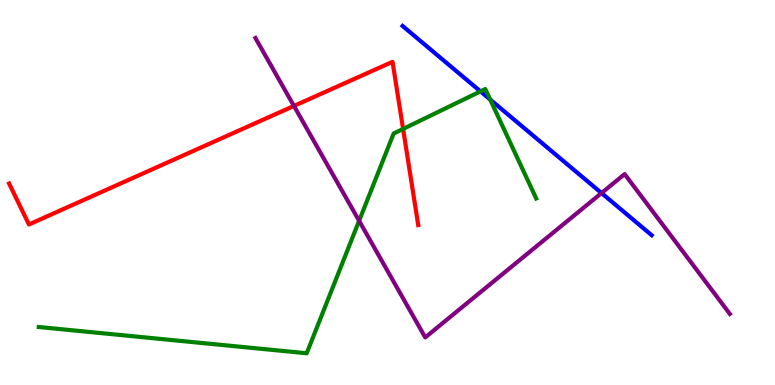[{'lines': ['blue', 'red'], 'intersections': []}, {'lines': ['green', 'red'], 'intersections': [{'x': 5.2, 'y': 6.65}]}, {'lines': ['purple', 'red'], 'intersections': [{'x': 3.79, 'y': 7.25}]}, {'lines': ['blue', 'green'], 'intersections': [{'x': 6.2, 'y': 7.63}, {'x': 6.32, 'y': 7.41}]}, {'lines': ['blue', 'purple'], 'intersections': [{'x': 7.76, 'y': 4.99}]}, {'lines': ['green', 'purple'], 'intersections': [{'x': 4.63, 'y': 4.26}]}]